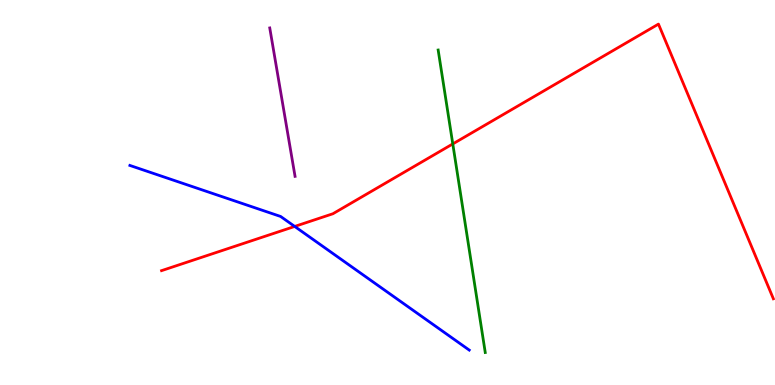[{'lines': ['blue', 'red'], 'intersections': [{'x': 3.8, 'y': 4.12}]}, {'lines': ['green', 'red'], 'intersections': [{'x': 5.84, 'y': 6.26}]}, {'lines': ['purple', 'red'], 'intersections': []}, {'lines': ['blue', 'green'], 'intersections': []}, {'lines': ['blue', 'purple'], 'intersections': []}, {'lines': ['green', 'purple'], 'intersections': []}]